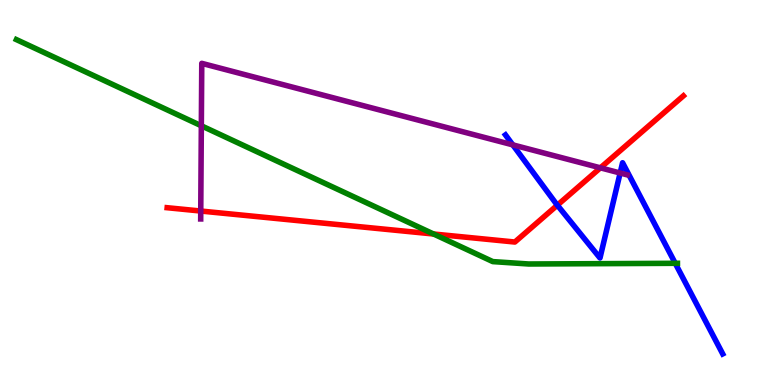[{'lines': ['blue', 'red'], 'intersections': [{'x': 7.19, 'y': 4.67}]}, {'lines': ['green', 'red'], 'intersections': [{'x': 5.59, 'y': 3.92}]}, {'lines': ['purple', 'red'], 'intersections': [{'x': 2.59, 'y': 4.52}, {'x': 7.75, 'y': 5.64}]}, {'lines': ['blue', 'green'], 'intersections': [{'x': 8.71, 'y': 3.16}]}, {'lines': ['blue', 'purple'], 'intersections': [{'x': 6.62, 'y': 6.24}, {'x': 8.0, 'y': 5.51}]}, {'lines': ['green', 'purple'], 'intersections': [{'x': 2.6, 'y': 6.73}]}]